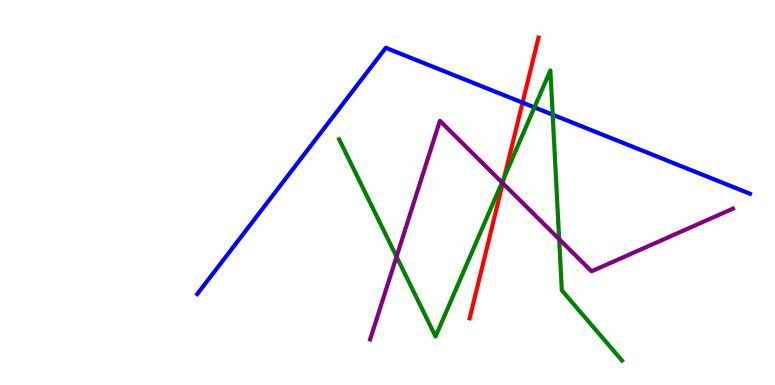[{'lines': ['blue', 'red'], 'intersections': [{'x': 6.74, 'y': 7.33}]}, {'lines': ['green', 'red'], 'intersections': [{'x': 6.51, 'y': 5.39}]}, {'lines': ['purple', 'red'], 'intersections': [{'x': 6.49, 'y': 5.24}]}, {'lines': ['blue', 'green'], 'intersections': [{'x': 6.9, 'y': 7.21}, {'x': 7.13, 'y': 7.02}]}, {'lines': ['blue', 'purple'], 'intersections': []}, {'lines': ['green', 'purple'], 'intersections': [{'x': 5.12, 'y': 3.33}, {'x': 6.48, 'y': 5.26}, {'x': 7.21, 'y': 3.79}]}]